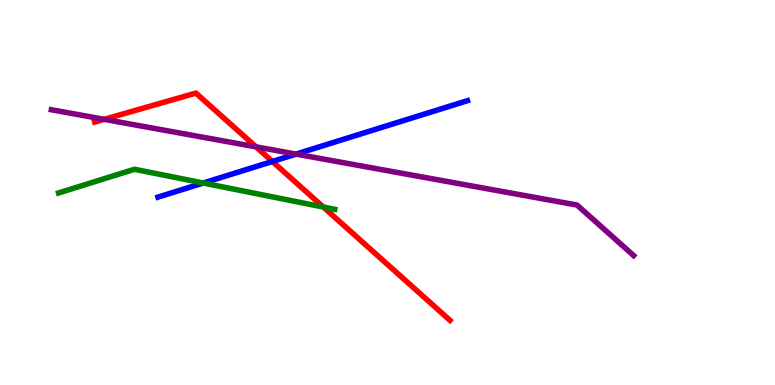[{'lines': ['blue', 'red'], 'intersections': [{'x': 3.51, 'y': 5.81}]}, {'lines': ['green', 'red'], 'intersections': [{'x': 4.17, 'y': 4.62}]}, {'lines': ['purple', 'red'], 'intersections': [{'x': 1.34, 'y': 6.9}, {'x': 3.3, 'y': 6.19}]}, {'lines': ['blue', 'green'], 'intersections': [{'x': 2.62, 'y': 5.25}]}, {'lines': ['blue', 'purple'], 'intersections': [{'x': 3.82, 'y': 6.0}]}, {'lines': ['green', 'purple'], 'intersections': []}]